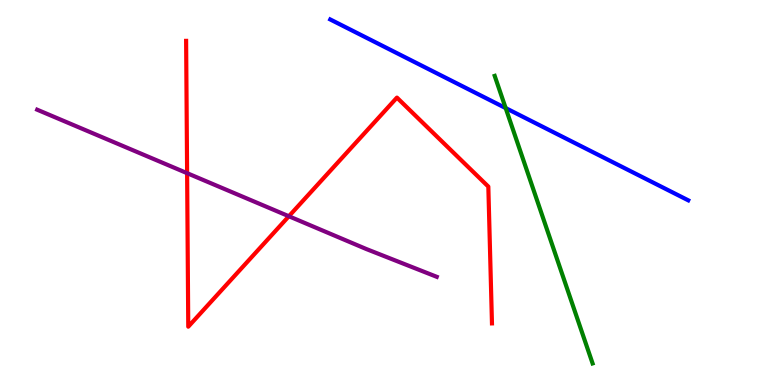[{'lines': ['blue', 'red'], 'intersections': []}, {'lines': ['green', 'red'], 'intersections': []}, {'lines': ['purple', 'red'], 'intersections': [{'x': 2.41, 'y': 5.5}, {'x': 3.73, 'y': 4.38}]}, {'lines': ['blue', 'green'], 'intersections': [{'x': 6.52, 'y': 7.19}]}, {'lines': ['blue', 'purple'], 'intersections': []}, {'lines': ['green', 'purple'], 'intersections': []}]